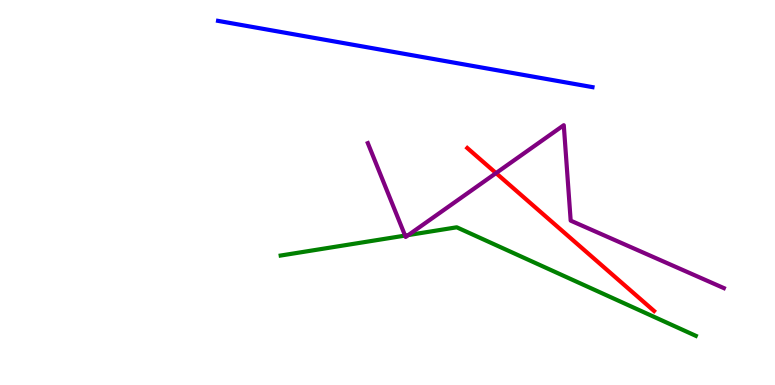[{'lines': ['blue', 'red'], 'intersections': []}, {'lines': ['green', 'red'], 'intersections': []}, {'lines': ['purple', 'red'], 'intersections': [{'x': 6.4, 'y': 5.5}]}, {'lines': ['blue', 'green'], 'intersections': []}, {'lines': ['blue', 'purple'], 'intersections': []}, {'lines': ['green', 'purple'], 'intersections': [{'x': 5.23, 'y': 3.88}, {'x': 5.27, 'y': 3.89}]}]